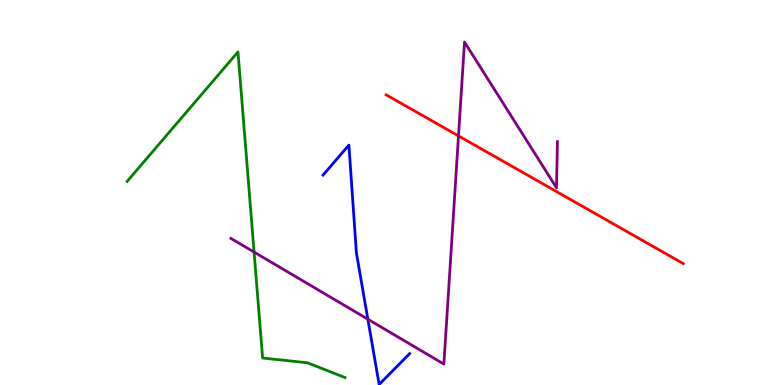[{'lines': ['blue', 'red'], 'intersections': []}, {'lines': ['green', 'red'], 'intersections': []}, {'lines': ['purple', 'red'], 'intersections': [{'x': 5.92, 'y': 6.47}]}, {'lines': ['blue', 'green'], 'intersections': []}, {'lines': ['blue', 'purple'], 'intersections': [{'x': 4.75, 'y': 1.71}]}, {'lines': ['green', 'purple'], 'intersections': [{'x': 3.28, 'y': 3.45}]}]